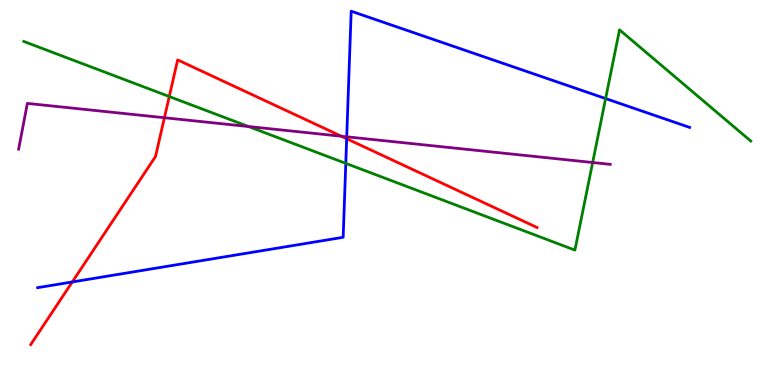[{'lines': ['blue', 'red'], 'intersections': [{'x': 0.933, 'y': 2.68}, {'x': 4.47, 'y': 6.4}]}, {'lines': ['green', 'red'], 'intersections': [{'x': 2.18, 'y': 7.49}]}, {'lines': ['purple', 'red'], 'intersections': [{'x': 2.12, 'y': 6.94}, {'x': 4.4, 'y': 6.46}]}, {'lines': ['blue', 'green'], 'intersections': [{'x': 4.46, 'y': 5.76}, {'x': 7.81, 'y': 7.44}]}, {'lines': ['blue', 'purple'], 'intersections': [{'x': 4.47, 'y': 6.45}]}, {'lines': ['green', 'purple'], 'intersections': [{'x': 3.21, 'y': 6.71}, {'x': 7.65, 'y': 5.78}]}]